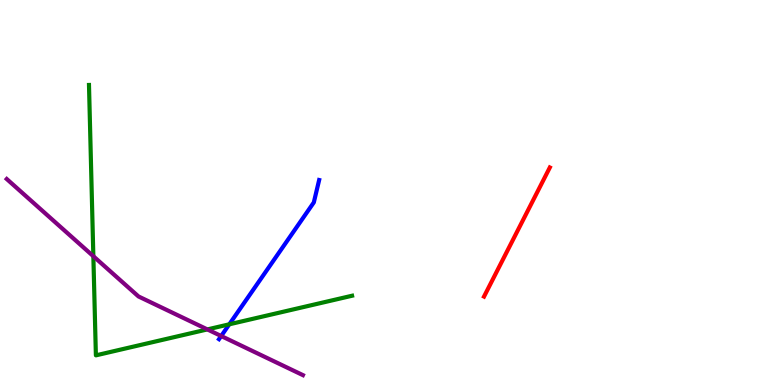[{'lines': ['blue', 'red'], 'intersections': []}, {'lines': ['green', 'red'], 'intersections': []}, {'lines': ['purple', 'red'], 'intersections': []}, {'lines': ['blue', 'green'], 'intersections': [{'x': 2.96, 'y': 1.58}]}, {'lines': ['blue', 'purple'], 'intersections': [{'x': 2.85, 'y': 1.27}]}, {'lines': ['green', 'purple'], 'intersections': [{'x': 1.2, 'y': 3.34}, {'x': 2.68, 'y': 1.44}]}]